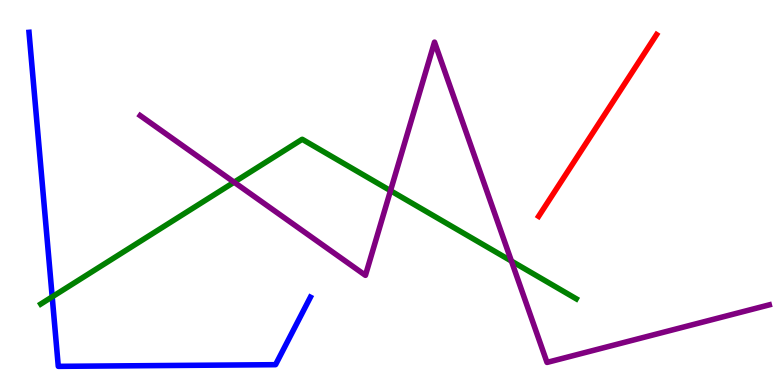[{'lines': ['blue', 'red'], 'intersections': []}, {'lines': ['green', 'red'], 'intersections': []}, {'lines': ['purple', 'red'], 'intersections': []}, {'lines': ['blue', 'green'], 'intersections': [{'x': 0.673, 'y': 2.29}]}, {'lines': ['blue', 'purple'], 'intersections': []}, {'lines': ['green', 'purple'], 'intersections': [{'x': 3.02, 'y': 5.27}, {'x': 5.04, 'y': 5.05}, {'x': 6.6, 'y': 3.22}]}]